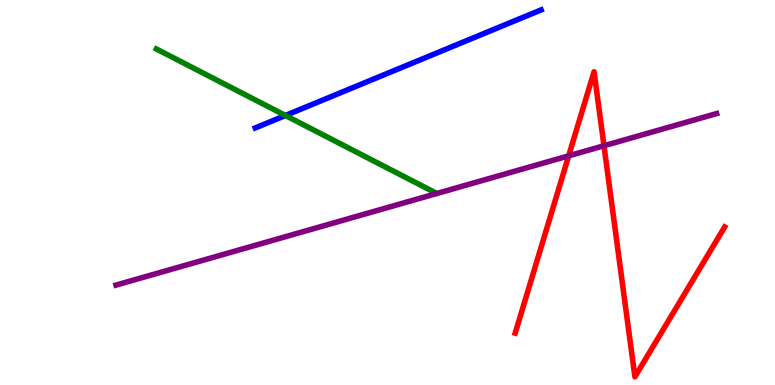[{'lines': ['blue', 'red'], 'intersections': []}, {'lines': ['green', 'red'], 'intersections': []}, {'lines': ['purple', 'red'], 'intersections': [{'x': 7.34, 'y': 5.95}, {'x': 7.79, 'y': 6.21}]}, {'lines': ['blue', 'green'], 'intersections': [{'x': 3.68, 'y': 7.0}]}, {'lines': ['blue', 'purple'], 'intersections': []}, {'lines': ['green', 'purple'], 'intersections': []}]